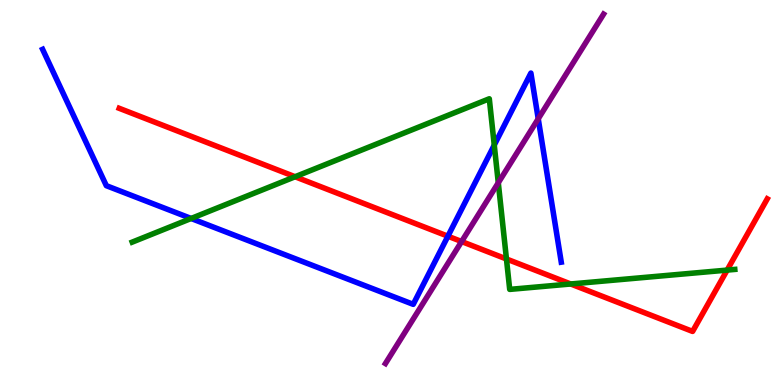[{'lines': ['blue', 'red'], 'intersections': [{'x': 5.78, 'y': 3.86}]}, {'lines': ['green', 'red'], 'intersections': [{'x': 3.81, 'y': 5.41}, {'x': 6.53, 'y': 3.27}, {'x': 7.36, 'y': 2.62}, {'x': 9.38, 'y': 2.98}]}, {'lines': ['purple', 'red'], 'intersections': [{'x': 5.96, 'y': 3.73}]}, {'lines': ['blue', 'green'], 'intersections': [{'x': 2.47, 'y': 4.33}, {'x': 6.38, 'y': 6.23}]}, {'lines': ['blue', 'purple'], 'intersections': [{'x': 6.95, 'y': 6.91}]}, {'lines': ['green', 'purple'], 'intersections': [{'x': 6.43, 'y': 5.25}]}]